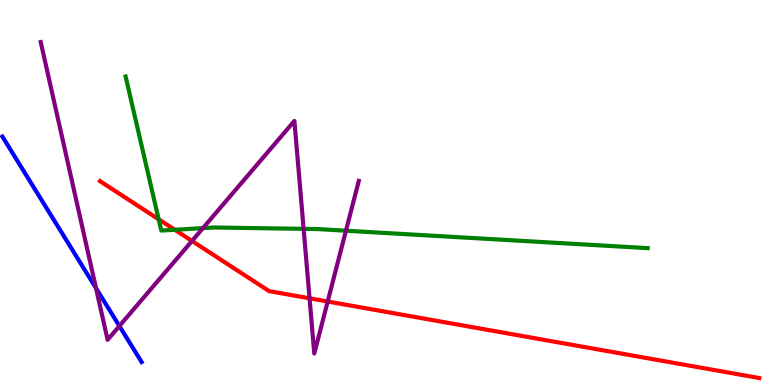[{'lines': ['blue', 'red'], 'intersections': []}, {'lines': ['green', 'red'], 'intersections': [{'x': 2.05, 'y': 4.3}, {'x': 2.26, 'y': 4.03}]}, {'lines': ['purple', 'red'], 'intersections': [{'x': 2.48, 'y': 3.74}, {'x': 3.99, 'y': 2.25}, {'x': 4.23, 'y': 2.17}]}, {'lines': ['blue', 'green'], 'intersections': []}, {'lines': ['blue', 'purple'], 'intersections': [{'x': 1.24, 'y': 2.51}, {'x': 1.54, 'y': 1.53}]}, {'lines': ['green', 'purple'], 'intersections': [{'x': 2.62, 'y': 4.07}, {'x': 3.92, 'y': 4.06}, {'x': 4.46, 'y': 4.01}]}]